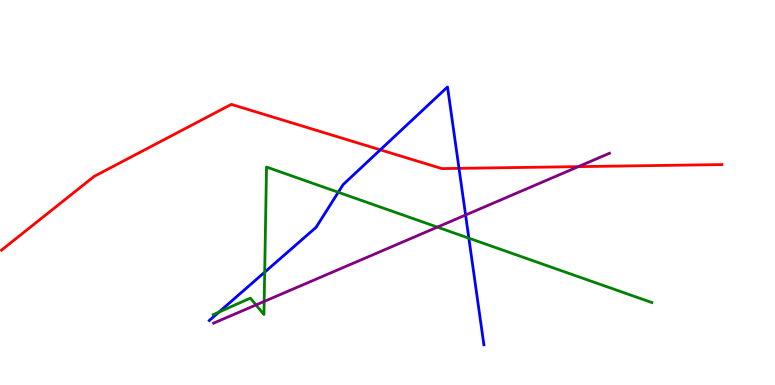[{'lines': ['blue', 'red'], 'intersections': [{'x': 4.91, 'y': 6.11}, {'x': 5.92, 'y': 5.63}]}, {'lines': ['green', 'red'], 'intersections': []}, {'lines': ['purple', 'red'], 'intersections': [{'x': 7.46, 'y': 5.67}]}, {'lines': ['blue', 'green'], 'intersections': [{'x': 2.82, 'y': 1.89}, {'x': 3.42, 'y': 2.93}, {'x': 4.36, 'y': 5.01}, {'x': 6.05, 'y': 3.81}]}, {'lines': ['blue', 'purple'], 'intersections': [{'x': 6.01, 'y': 4.42}]}, {'lines': ['green', 'purple'], 'intersections': [{'x': 3.3, 'y': 2.08}, {'x': 3.41, 'y': 2.17}, {'x': 5.64, 'y': 4.1}]}]